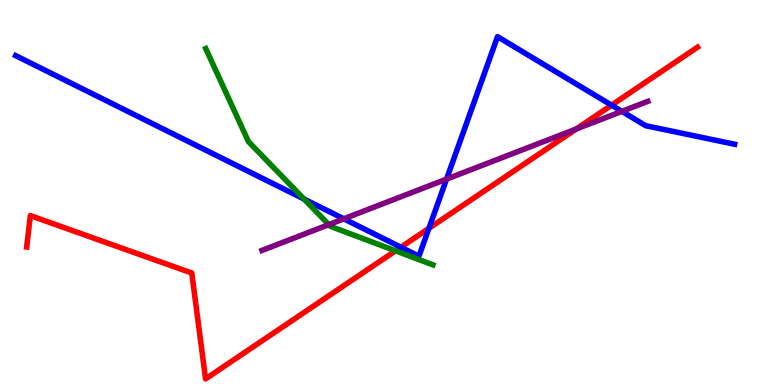[{'lines': ['blue', 'red'], 'intersections': [{'x': 5.17, 'y': 3.58}, {'x': 5.53, 'y': 4.07}, {'x': 7.89, 'y': 7.27}]}, {'lines': ['green', 'red'], 'intersections': [{'x': 5.1, 'y': 3.49}]}, {'lines': ['purple', 'red'], 'intersections': [{'x': 7.43, 'y': 6.65}]}, {'lines': ['blue', 'green'], 'intersections': [{'x': 3.92, 'y': 4.83}]}, {'lines': ['blue', 'purple'], 'intersections': [{'x': 4.44, 'y': 4.32}, {'x': 5.76, 'y': 5.35}, {'x': 8.02, 'y': 7.11}]}, {'lines': ['green', 'purple'], 'intersections': [{'x': 4.24, 'y': 4.17}]}]